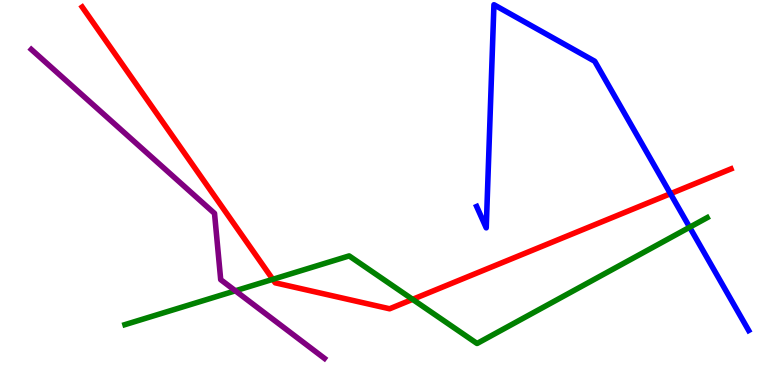[{'lines': ['blue', 'red'], 'intersections': [{'x': 8.65, 'y': 4.97}]}, {'lines': ['green', 'red'], 'intersections': [{'x': 3.52, 'y': 2.74}, {'x': 5.32, 'y': 2.22}]}, {'lines': ['purple', 'red'], 'intersections': []}, {'lines': ['blue', 'green'], 'intersections': [{'x': 8.9, 'y': 4.1}]}, {'lines': ['blue', 'purple'], 'intersections': []}, {'lines': ['green', 'purple'], 'intersections': [{'x': 3.04, 'y': 2.45}]}]